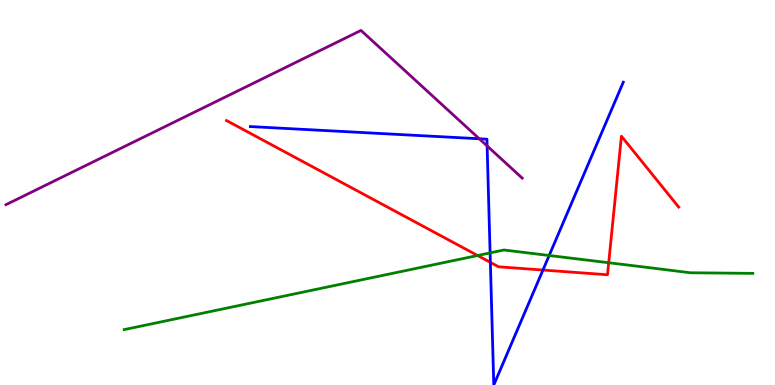[{'lines': ['blue', 'red'], 'intersections': [{'x': 6.33, 'y': 3.18}, {'x': 7.01, 'y': 2.99}]}, {'lines': ['green', 'red'], 'intersections': [{'x': 6.16, 'y': 3.36}, {'x': 7.85, 'y': 3.18}]}, {'lines': ['purple', 'red'], 'intersections': []}, {'lines': ['blue', 'green'], 'intersections': [{'x': 6.32, 'y': 3.43}, {'x': 7.09, 'y': 3.36}]}, {'lines': ['blue', 'purple'], 'intersections': [{'x': 6.18, 'y': 6.4}, {'x': 6.29, 'y': 6.21}]}, {'lines': ['green', 'purple'], 'intersections': []}]